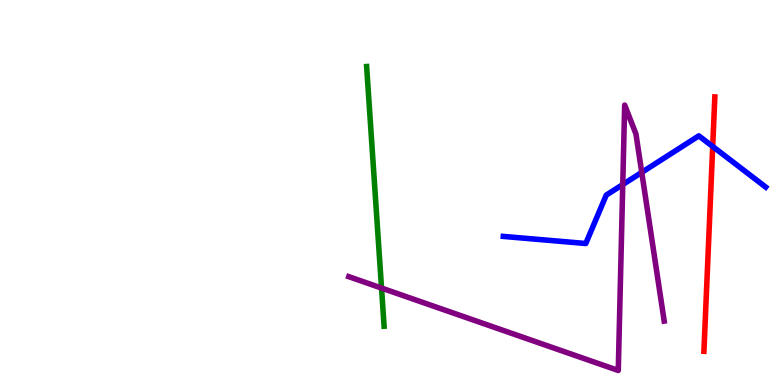[{'lines': ['blue', 'red'], 'intersections': [{'x': 9.2, 'y': 6.2}]}, {'lines': ['green', 'red'], 'intersections': []}, {'lines': ['purple', 'red'], 'intersections': []}, {'lines': ['blue', 'green'], 'intersections': []}, {'lines': ['blue', 'purple'], 'intersections': [{'x': 8.04, 'y': 5.21}, {'x': 8.28, 'y': 5.52}]}, {'lines': ['green', 'purple'], 'intersections': [{'x': 4.92, 'y': 2.52}]}]